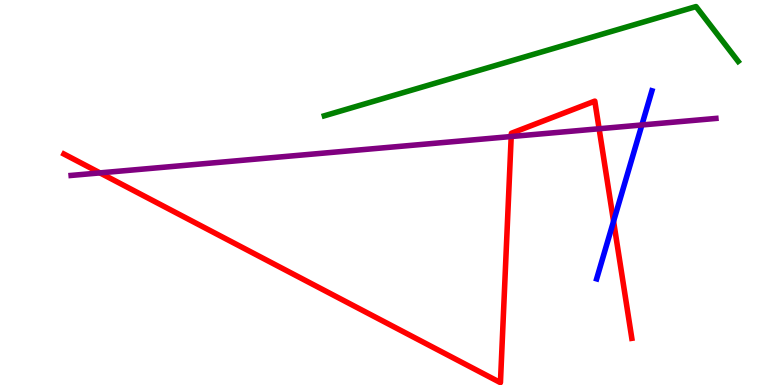[{'lines': ['blue', 'red'], 'intersections': [{'x': 7.92, 'y': 4.25}]}, {'lines': ['green', 'red'], 'intersections': []}, {'lines': ['purple', 'red'], 'intersections': [{'x': 1.29, 'y': 5.51}, {'x': 6.6, 'y': 6.45}, {'x': 7.73, 'y': 6.66}]}, {'lines': ['blue', 'green'], 'intersections': []}, {'lines': ['blue', 'purple'], 'intersections': [{'x': 8.28, 'y': 6.75}]}, {'lines': ['green', 'purple'], 'intersections': []}]